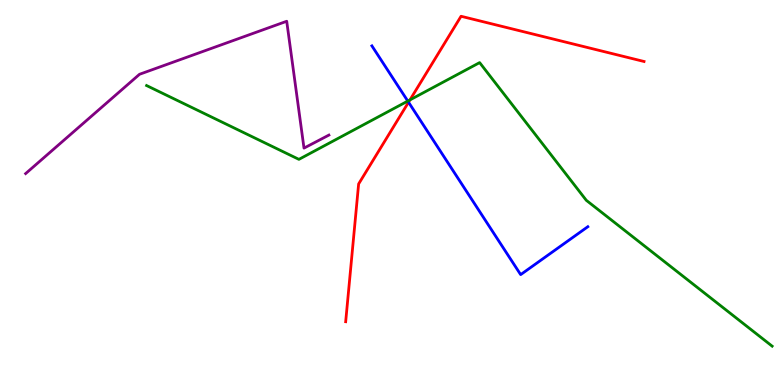[{'lines': ['blue', 'red'], 'intersections': [{'x': 5.27, 'y': 7.34}]}, {'lines': ['green', 'red'], 'intersections': [{'x': 5.29, 'y': 7.41}]}, {'lines': ['purple', 'red'], 'intersections': []}, {'lines': ['blue', 'green'], 'intersections': [{'x': 5.26, 'y': 7.37}]}, {'lines': ['blue', 'purple'], 'intersections': []}, {'lines': ['green', 'purple'], 'intersections': []}]